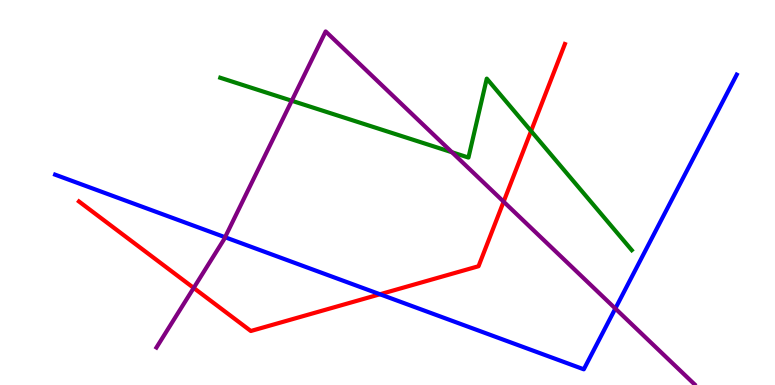[{'lines': ['blue', 'red'], 'intersections': [{'x': 4.9, 'y': 2.36}]}, {'lines': ['green', 'red'], 'intersections': [{'x': 6.85, 'y': 6.6}]}, {'lines': ['purple', 'red'], 'intersections': [{'x': 2.5, 'y': 2.52}, {'x': 6.5, 'y': 4.76}]}, {'lines': ['blue', 'green'], 'intersections': []}, {'lines': ['blue', 'purple'], 'intersections': [{'x': 2.9, 'y': 3.84}, {'x': 7.94, 'y': 1.99}]}, {'lines': ['green', 'purple'], 'intersections': [{'x': 3.76, 'y': 7.38}, {'x': 5.83, 'y': 6.05}]}]